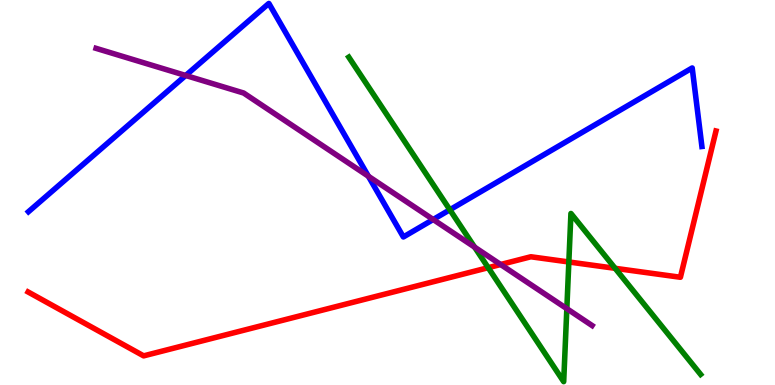[{'lines': ['blue', 'red'], 'intersections': []}, {'lines': ['green', 'red'], 'intersections': [{'x': 6.3, 'y': 3.05}, {'x': 7.34, 'y': 3.2}, {'x': 7.94, 'y': 3.03}]}, {'lines': ['purple', 'red'], 'intersections': [{'x': 6.46, 'y': 3.13}]}, {'lines': ['blue', 'green'], 'intersections': [{'x': 5.8, 'y': 4.55}]}, {'lines': ['blue', 'purple'], 'intersections': [{'x': 2.4, 'y': 8.04}, {'x': 4.75, 'y': 5.42}, {'x': 5.59, 'y': 4.3}]}, {'lines': ['green', 'purple'], 'intersections': [{'x': 6.12, 'y': 3.58}, {'x': 7.31, 'y': 1.98}]}]